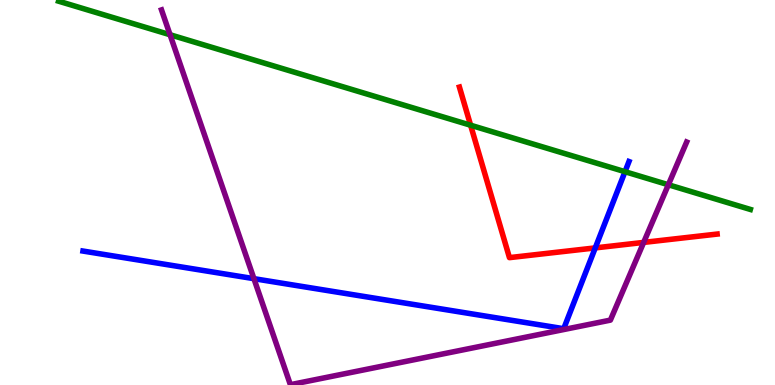[{'lines': ['blue', 'red'], 'intersections': [{'x': 7.68, 'y': 3.56}]}, {'lines': ['green', 'red'], 'intersections': [{'x': 6.07, 'y': 6.75}]}, {'lines': ['purple', 'red'], 'intersections': [{'x': 8.31, 'y': 3.7}]}, {'lines': ['blue', 'green'], 'intersections': [{'x': 8.06, 'y': 5.54}]}, {'lines': ['blue', 'purple'], 'intersections': [{'x': 3.28, 'y': 2.76}]}, {'lines': ['green', 'purple'], 'intersections': [{'x': 2.19, 'y': 9.1}, {'x': 8.62, 'y': 5.2}]}]